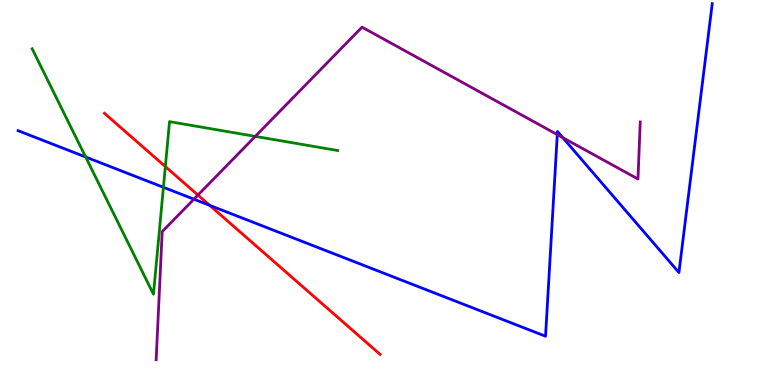[{'lines': ['blue', 'red'], 'intersections': [{'x': 2.71, 'y': 4.67}]}, {'lines': ['green', 'red'], 'intersections': [{'x': 2.13, 'y': 5.67}]}, {'lines': ['purple', 'red'], 'intersections': [{'x': 2.55, 'y': 4.93}]}, {'lines': ['blue', 'green'], 'intersections': [{'x': 1.11, 'y': 5.92}, {'x': 2.11, 'y': 5.14}]}, {'lines': ['blue', 'purple'], 'intersections': [{'x': 2.5, 'y': 4.83}, {'x': 7.19, 'y': 6.5}, {'x': 7.26, 'y': 6.43}]}, {'lines': ['green', 'purple'], 'intersections': [{'x': 3.29, 'y': 6.46}]}]